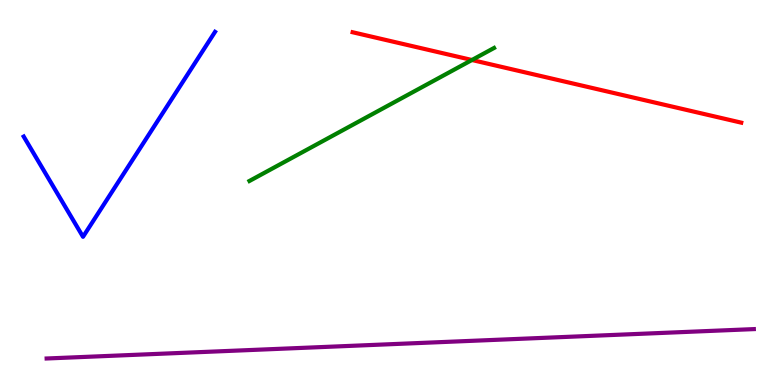[{'lines': ['blue', 'red'], 'intersections': []}, {'lines': ['green', 'red'], 'intersections': [{'x': 6.09, 'y': 8.44}]}, {'lines': ['purple', 'red'], 'intersections': []}, {'lines': ['blue', 'green'], 'intersections': []}, {'lines': ['blue', 'purple'], 'intersections': []}, {'lines': ['green', 'purple'], 'intersections': []}]